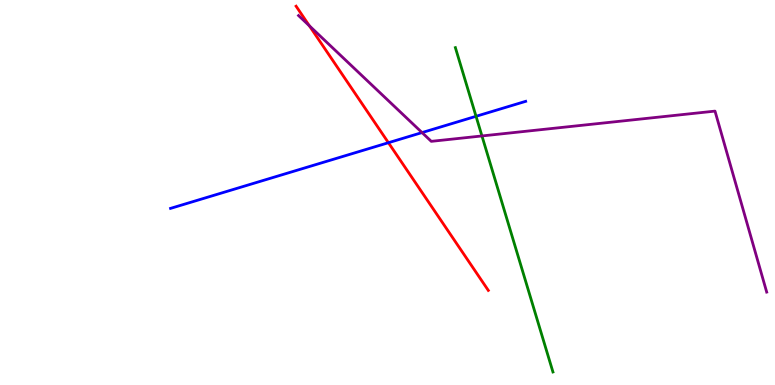[{'lines': ['blue', 'red'], 'intersections': [{'x': 5.01, 'y': 6.29}]}, {'lines': ['green', 'red'], 'intersections': []}, {'lines': ['purple', 'red'], 'intersections': [{'x': 3.99, 'y': 9.33}]}, {'lines': ['blue', 'green'], 'intersections': [{'x': 6.14, 'y': 6.98}]}, {'lines': ['blue', 'purple'], 'intersections': [{'x': 5.45, 'y': 6.56}]}, {'lines': ['green', 'purple'], 'intersections': [{'x': 6.22, 'y': 6.47}]}]